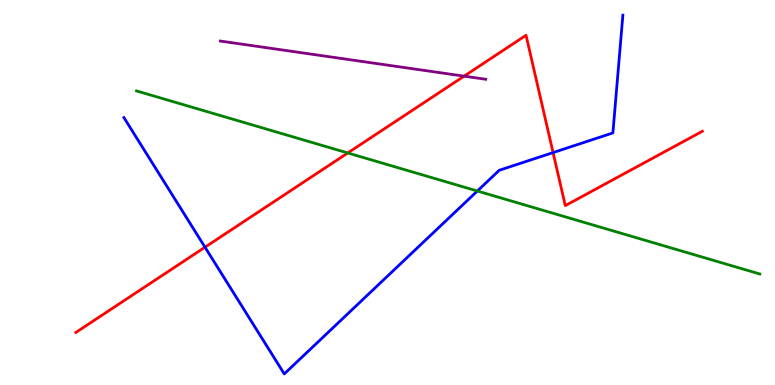[{'lines': ['blue', 'red'], 'intersections': [{'x': 2.65, 'y': 3.58}, {'x': 7.14, 'y': 6.04}]}, {'lines': ['green', 'red'], 'intersections': [{'x': 4.49, 'y': 6.03}]}, {'lines': ['purple', 'red'], 'intersections': [{'x': 5.99, 'y': 8.02}]}, {'lines': ['blue', 'green'], 'intersections': [{'x': 6.16, 'y': 5.04}]}, {'lines': ['blue', 'purple'], 'intersections': []}, {'lines': ['green', 'purple'], 'intersections': []}]